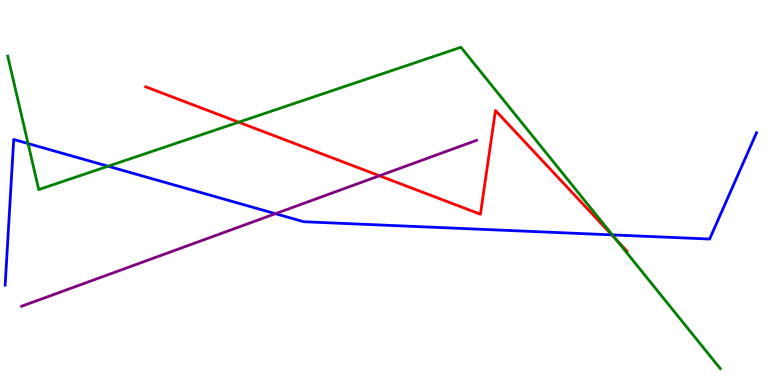[{'lines': ['blue', 'red'], 'intersections': [{'x': 7.89, 'y': 3.9}]}, {'lines': ['green', 'red'], 'intersections': [{'x': 3.08, 'y': 6.83}, {'x': 7.95, 'y': 3.79}]}, {'lines': ['purple', 'red'], 'intersections': [{'x': 4.9, 'y': 5.43}]}, {'lines': ['blue', 'green'], 'intersections': [{'x': 0.362, 'y': 6.27}, {'x': 1.39, 'y': 5.68}, {'x': 7.9, 'y': 3.9}]}, {'lines': ['blue', 'purple'], 'intersections': [{'x': 3.55, 'y': 4.45}]}, {'lines': ['green', 'purple'], 'intersections': []}]